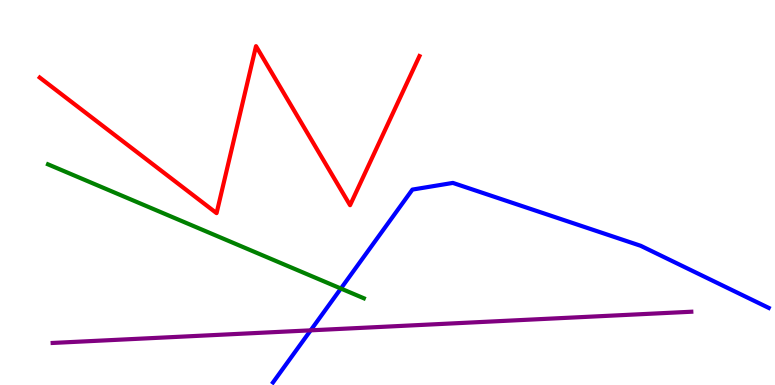[{'lines': ['blue', 'red'], 'intersections': []}, {'lines': ['green', 'red'], 'intersections': []}, {'lines': ['purple', 'red'], 'intersections': []}, {'lines': ['blue', 'green'], 'intersections': [{'x': 4.4, 'y': 2.51}]}, {'lines': ['blue', 'purple'], 'intersections': [{'x': 4.01, 'y': 1.42}]}, {'lines': ['green', 'purple'], 'intersections': []}]